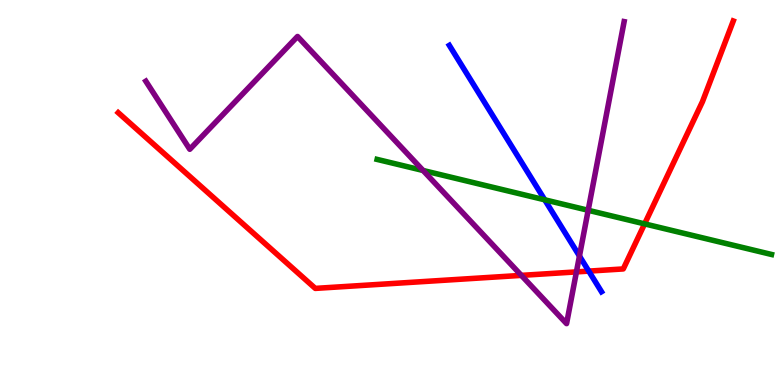[{'lines': ['blue', 'red'], 'intersections': [{'x': 7.6, 'y': 2.96}]}, {'lines': ['green', 'red'], 'intersections': [{'x': 8.32, 'y': 4.19}]}, {'lines': ['purple', 'red'], 'intersections': [{'x': 6.73, 'y': 2.85}, {'x': 7.44, 'y': 2.94}]}, {'lines': ['blue', 'green'], 'intersections': [{'x': 7.03, 'y': 4.81}]}, {'lines': ['blue', 'purple'], 'intersections': [{'x': 7.48, 'y': 3.35}]}, {'lines': ['green', 'purple'], 'intersections': [{'x': 5.46, 'y': 5.57}, {'x': 7.59, 'y': 4.54}]}]